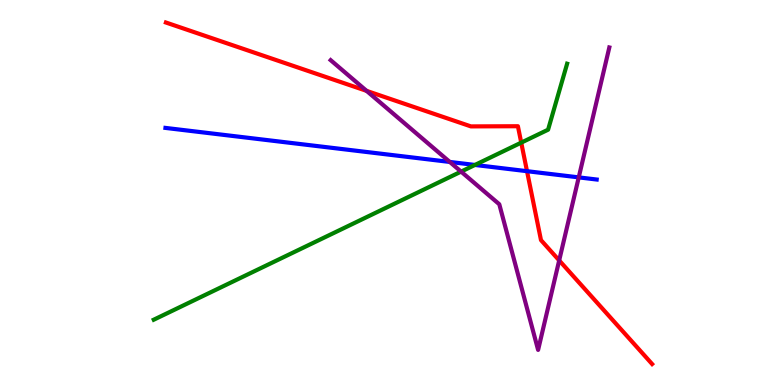[{'lines': ['blue', 'red'], 'intersections': [{'x': 6.8, 'y': 5.55}]}, {'lines': ['green', 'red'], 'intersections': [{'x': 6.73, 'y': 6.3}]}, {'lines': ['purple', 'red'], 'intersections': [{'x': 4.73, 'y': 7.64}, {'x': 7.22, 'y': 3.24}]}, {'lines': ['blue', 'green'], 'intersections': [{'x': 6.13, 'y': 5.72}]}, {'lines': ['blue', 'purple'], 'intersections': [{'x': 5.8, 'y': 5.79}, {'x': 7.47, 'y': 5.39}]}, {'lines': ['green', 'purple'], 'intersections': [{'x': 5.95, 'y': 5.54}]}]